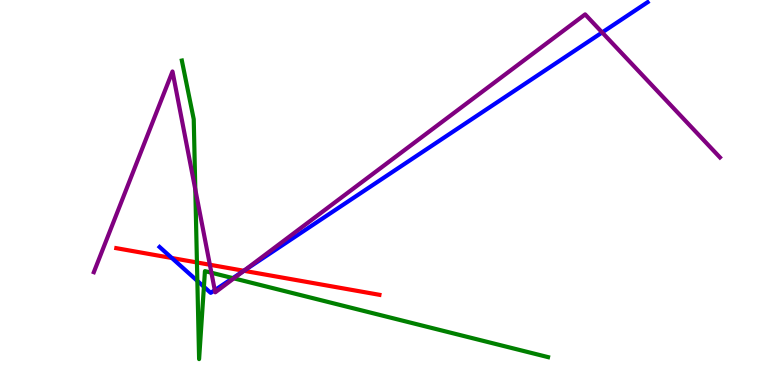[{'lines': ['blue', 'red'], 'intersections': [{'x': 2.22, 'y': 3.3}, {'x': 3.15, 'y': 2.97}]}, {'lines': ['green', 'red'], 'intersections': [{'x': 2.54, 'y': 3.18}]}, {'lines': ['purple', 'red'], 'intersections': [{'x': 2.71, 'y': 3.12}, {'x': 3.15, 'y': 2.97}]}, {'lines': ['blue', 'green'], 'intersections': [{'x': 2.55, 'y': 2.7}, {'x': 2.63, 'y': 2.55}, {'x': 3.0, 'y': 2.78}]}, {'lines': ['blue', 'purple'], 'intersections': [{'x': 2.77, 'y': 2.46}, {'x': 3.15, 'y': 2.96}, {'x': 7.77, 'y': 9.16}]}, {'lines': ['green', 'purple'], 'intersections': [{'x': 2.52, 'y': 5.08}, {'x': 2.73, 'y': 2.92}, {'x': 3.02, 'y': 2.77}]}]